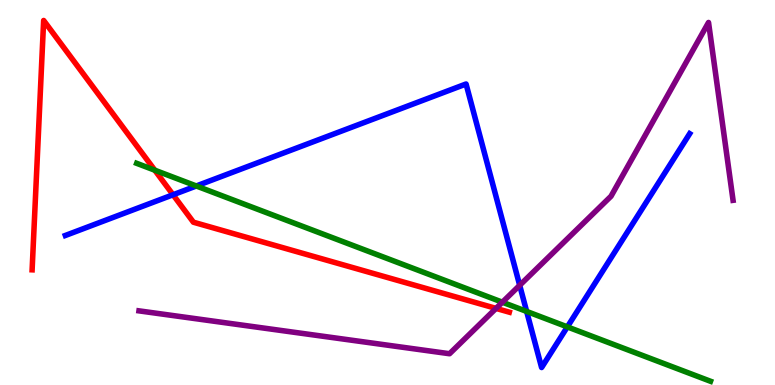[{'lines': ['blue', 'red'], 'intersections': [{'x': 2.23, 'y': 4.94}]}, {'lines': ['green', 'red'], 'intersections': [{'x': 2.0, 'y': 5.58}]}, {'lines': ['purple', 'red'], 'intersections': [{'x': 6.4, 'y': 1.99}]}, {'lines': ['blue', 'green'], 'intersections': [{'x': 2.53, 'y': 5.17}, {'x': 6.8, 'y': 1.91}, {'x': 7.32, 'y': 1.51}]}, {'lines': ['blue', 'purple'], 'intersections': [{'x': 6.71, 'y': 2.59}]}, {'lines': ['green', 'purple'], 'intersections': [{'x': 6.48, 'y': 2.15}]}]